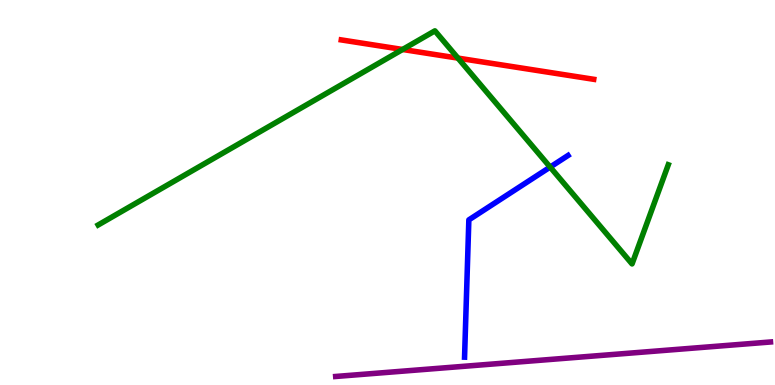[{'lines': ['blue', 'red'], 'intersections': []}, {'lines': ['green', 'red'], 'intersections': [{'x': 5.19, 'y': 8.71}, {'x': 5.91, 'y': 8.49}]}, {'lines': ['purple', 'red'], 'intersections': []}, {'lines': ['blue', 'green'], 'intersections': [{'x': 7.1, 'y': 5.66}]}, {'lines': ['blue', 'purple'], 'intersections': []}, {'lines': ['green', 'purple'], 'intersections': []}]